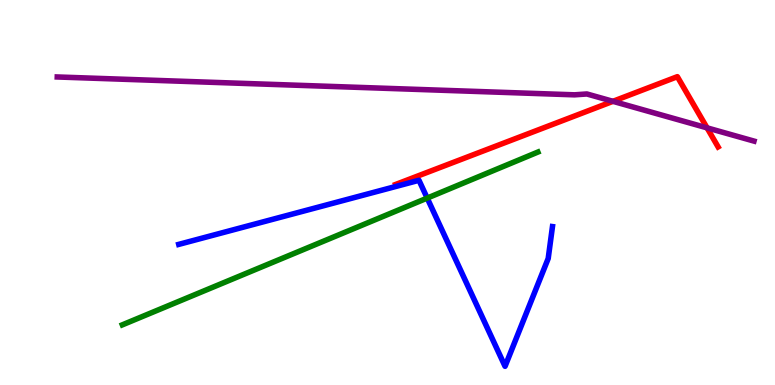[{'lines': ['blue', 'red'], 'intersections': []}, {'lines': ['green', 'red'], 'intersections': []}, {'lines': ['purple', 'red'], 'intersections': [{'x': 7.91, 'y': 7.37}, {'x': 9.12, 'y': 6.68}]}, {'lines': ['blue', 'green'], 'intersections': [{'x': 5.51, 'y': 4.85}]}, {'lines': ['blue', 'purple'], 'intersections': []}, {'lines': ['green', 'purple'], 'intersections': []}]